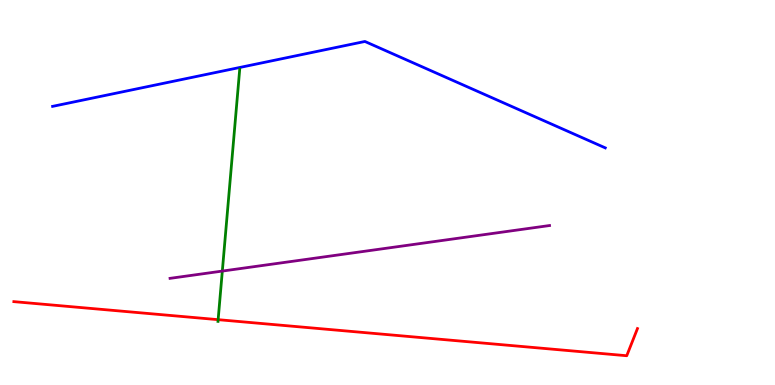[{'lines': ['blue', 'red'], 'intersections': []}, {'lines': ['green', 'red'], 'intersections': [{'x': 2.81, 'y': 1.7}]}, {'lines': ['purple', 'red'], 'intersections': []}, {'lines': ['blue', 'green'], 'intersections': []}, {'lines': ['blue', 'purple'], 'intersections': []}, {'lines': ['green', 'purple'], 'intersections': [{'x': 2.87, 'y': 2.96}]}]